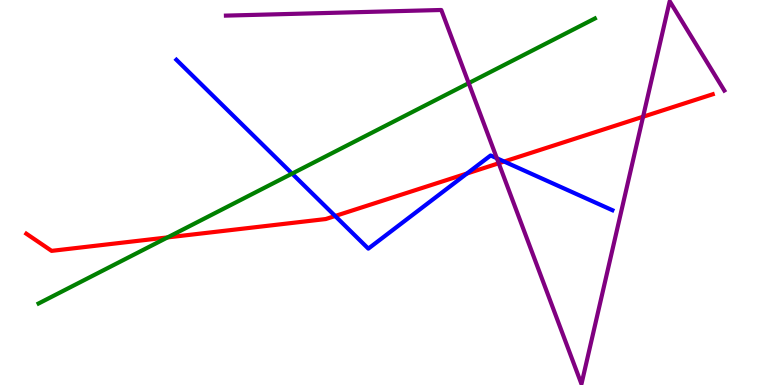[{'lines': ['blue', 'red'], 'intersections': [{'x': 4.32, 'y': 4.39}, {'x': 6.03, 'y': 5.49}, {'x': 6.5, 'y': 5.8}]}, {'lines': ['green', 'red'], 'intersections': [{'x': 2.16, 'y': 3.83}]}, {'lines': ['purple', 'red'], 'intersections': [{'x': 6.44, 'y': 5.76}, {'x': 8.3, 'y': 6.97}]}, {'lines': ['blue', 'green'], 'intersections': [{'x': 3.77, 'y': 5.49}]}, {'lines': ['blue', 'purple'], 'intersections': [{'x': 6.41, 'y': 5.89}]}, {'lines': ['green', 'purple'], 'intersections': [{'x': 6.05, 'y': 7.84}]}]